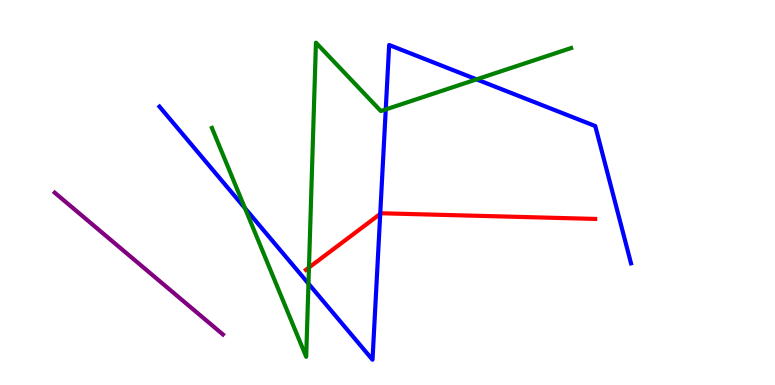[{'lines': ['blue', 'red'], 'intersections': [{'x': 4.91, 'y': 4.44}]}, {'lines': ['green', 'red'], 'intersections': [{'x': 3.99, 'y': 3.05}]}, {'lines': ['purple', 'red'], 'intersections': []}, {'lines': ['blue', 'green'], 'intersections': [{'x': 3.16, 'y': 4.59}, {'x': 3.98, 'y': 2.63}, {'x': 4.98, 'y': 7.16}, {'x': 6.15, 'y': 7.94}]}, {'lines': ['blue', 'purple'], 'intersections': []}, {'lines': ['green', 'purple'], 'intersections': []}]